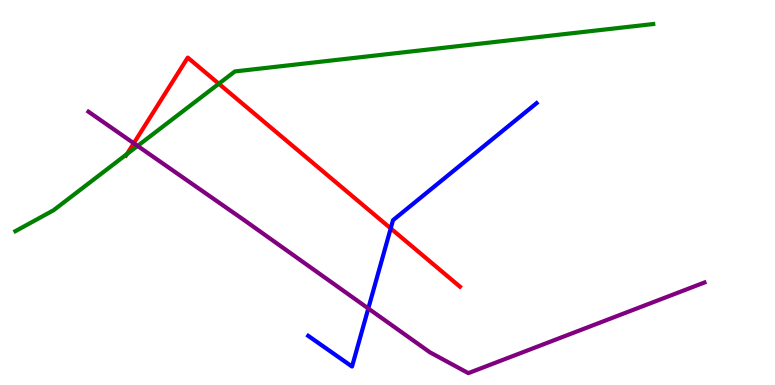[{'lines': ['blue', 'red'], 'intersections': [{'x': 5.04, 'y': 4.07}]}, {'lines': ['green', 'red'], 'intersections': [{'x': 1.64, 'y': 6.0}, {'x': 2.82, 'y': 7.83}]}, {'lines': ['purple', 'red'], 'intersections': [{'x': 1.73, 'y': 6.28}]}, {'lines': ['blue', 'green'], 'intersections': []}, {'lines': ['blue', 'purple'], 'intersections': [{'x': 4.75, 'y': 1.99}]}, {'lines': ['green', 'purple'], 'intersections': [{'x': 1.78, 'y': 6.21}]}]